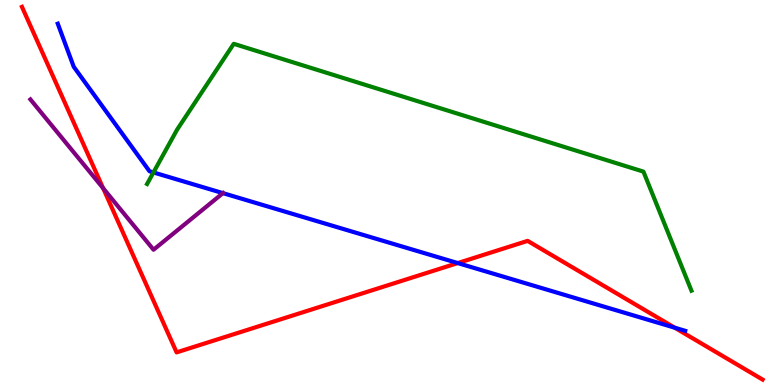[{'lines': ['blue', 'red'], 'intersections': [{'x': 5.91, 'y': 3.17}, {'x': 8.71, 'y': 1.49}]}, {'lines': ['green', 'red'], 'intersections': []}, {'lines': ['purple', 'red'], 'intersections': [{'x': 1.33, 'y': 5.11}]}, {'lines': ['blue', 'green'], 'intersections': [{'x': 1.98, 'y': 5.52}]}, {'lines': ['blue', 'purple'], 'intersections': [{'x': 2.88, 'y': 4.98}]}, {'lines': ['green', 'purple'], 'intersections': []}]